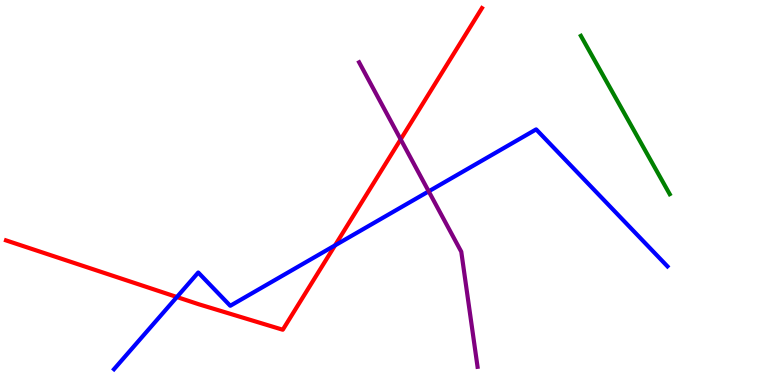[{'lines': ['blue', 'red'], 'intersections': [{'x': 2.28, 'y': 2.29}, {'x': 4.32, 'y': 3.63}]}, {'lines': ['green', 'red'], 'intersections': []}, {'lines': ['purple', 'red'], 'intersections': [{'x': 5.17, 'y': 6.38}]}, {'lines': ['blue', 'green'], 'intersections': []}, {'lines': ['blue', 'purple'], 'intersections': [{'x': 5.53, 'y': 5.03}]}, {'lines': ['green', 'purple'], 'intersections': []}]